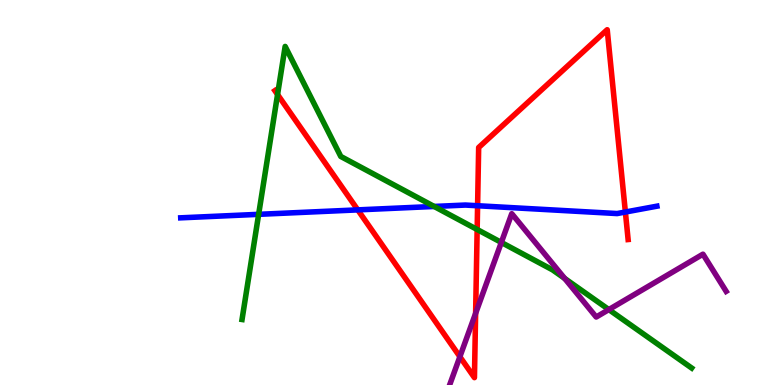[{'lines': ['blue', 'red'], 'intersections': [{'x': 4.62, 'y': 4.55}, {'x': 6.16, 'y': 4.66}, {'x': 8.07, 'y': 4.49}]}, {'lines': ['green', 'red'], 'intersections': [{'x': 3.58, 'y': 7.54}, {'x': 6.16, 'y': 4.04}]}, {'lines': ['purple', 'red'], 'intersections': [{'x': 5.93, 'y': 0.735}, {'x': 6.14, 'y': 1.86}]}, {'lines': ['blue', 'green'], 'intersections': [{'x': 3.34, 'y': 4.43}, {'x': 5.6, 'y': 4.64}]}, {'lines': ['blue', 'purple'], 'intersections': []}, {'lines': ['green', 'purple'], 'intersections': [{'x': 6.47, 'y': 3.7}, {'x': 7.29, 'y': 2.77}, {'x': 7.86, 'y': 1.96}]}]